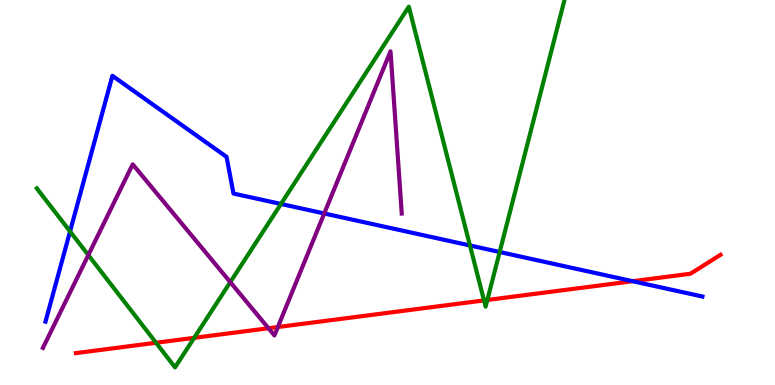[{'lines': ['blue', 'red'], 'intersections': [{'x': 8.16, 'y': 2.7}]}, {'lines': ['green', 'red'], 'intersections': [{'x': 2.01, 'y': 1.1}, {'x': 2.51, 'y': 1.23}, {'x': 6.25, 'y': 2.2}, {'x': 6.29, 'y': 2.21}]}, {'lines': ['purple', 'red'], 'intersections': [{'x': 3.46, 'y': 1.47}, {'x': 3.59, 'y': 1.51}]}, {'lines': ['blue', 'green'], 'intersections': [{'x': 0.904, 'y': 3.99}, {'x': 3.63, 'y': 4.7}, {'x': 6.06, 'y': 3.62}, {'x': 6.45, 'y': 3.45}]}, {'lines': ['blue', 'purple'], 'intersections': [{'x': 4.18, 'y': 4.46}]}, {'lines': ['green', 'purple'], 'intersections': [{'x': 1.14, 'y': 3.37}, {'x': 2.97, 'y': 2.67}]}]